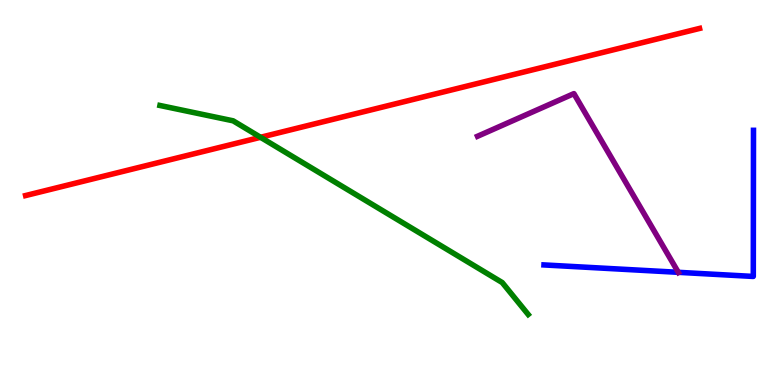[{'lines': ['blue', 'red'], 'intersections': []}, {'lines': ['green', 'red'], 'intersections': [{'x': 3.36, 'y': 6.43}]}, {'lines': ['purple', 'red'], 'intersections': []}, {'lines': ['blue', 'green'], 'intersections': []}, {'lines': ['blue', 'purple'], 'intersections': [{'x': 8.75, 'y': 2.93}]}, {'lines': ['green', 'purple'], 'intersections': []}]